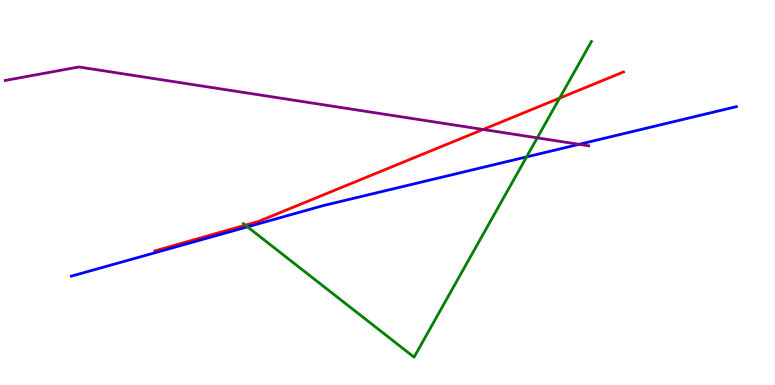[{'lines': ['blue', 'red'], 'intersections': []}, {'lines': ['green', 'red'], 'intersections': [{'x': 3.17, 'y': 4.15}, {'x': 7.22, 'y': 7.45}]}, {'lines': ['purple', 'red'], 'intersections': [{'x': 6.23, 'y': 6.64}]}, {'lines': ['blue', 'green'], 'intersections': [{'x': 3.19, 'y': 4.11}, {'x': 6.79, 'y': 5.92}]}, {'lines': ['blue', 'purple'], 'intersections': [{'x': 7.47, 'y': 6.25}]}, {'lines': ['green', 'purple'], 'intersections': [{'x': 6.93, 'y': 6.42}]}]